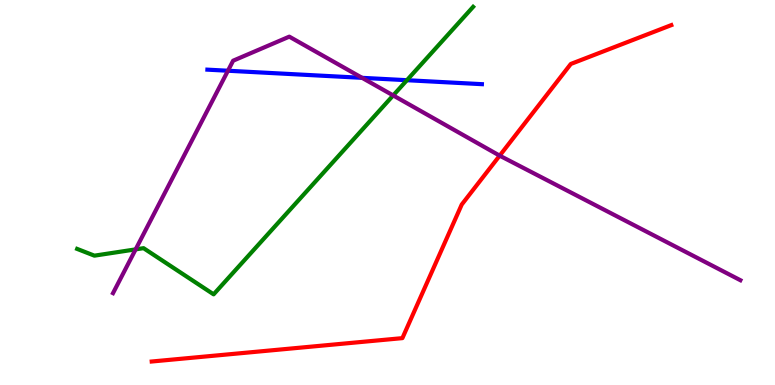[{'lines': ['blue', 'red'], 'intersections': []}, {'lines': ['green', 'red'], 'intersections': []}, {'lines': ['purple', 'red'], 'intersections': [{'x': 6.45, 'y': 5.96}]}, {'lines': ['blue', 'green'], 'intersections': [{'x': 5.25, 'y': 7.92}]}, {'lines': ['blue', 'purple'], 'intersections': [{'x': 2.94, 'y': 8.16}, {'x': 4.67, 'y': 7.98}]}, {'lines': ['green', 'purple'], 'intersections': [{'x': 1.75, 'y': 3.52}, {'x': 5.07, 'y': 7.52}]}]